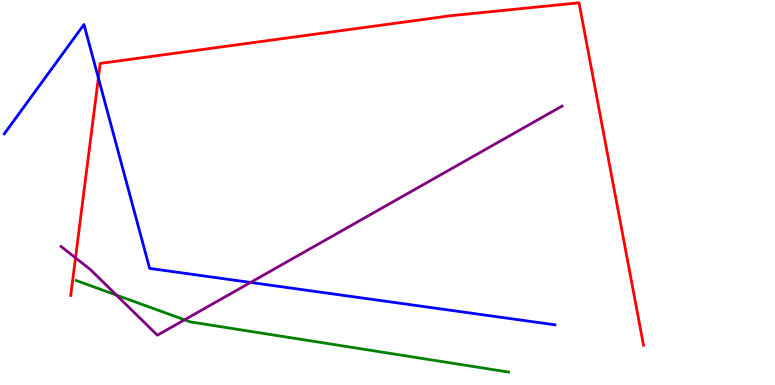[{'lines': ['blue', 'red'], 'intersections': [{'x': 1.27, 'y': 7.98}]}, {'lines': ['green', 'red'], 'intersections': []}, {'lines': ['purple', 'red'], 'intersections': [{'x': 0.974, 'y': 3.3}]}, {'lines': ['blue', 'green'], 'intersections': []}, {'lines': ['blue', 'purple'], 'intersections': [{'x': 3.23, 'y': 2.66}]}, {'lines': ['green', 'purple'], 'intersections': [{'x': 1.5, 'y': 2.33}, {'x': 2.38, 'y': 1.69}]}]